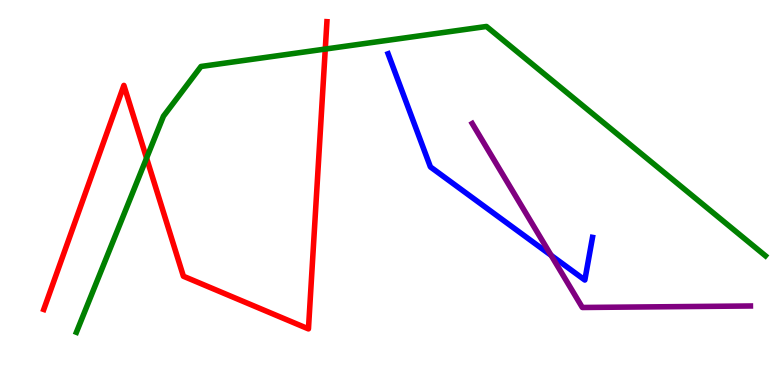[{'lines': ['blue', 'red'], 'intersections': []}, {'lines': ['green', 'red'], 'intersections': [{'x': 1.89, 'y': 5.89}, {'x': 4.2, 'y': 8.73}]}, {'lines': ['purple', 'red'], 'intersections': []}, {'lines': ['blue', 'green'], 'intersections': []}, {'lines': ['blue', 'purple'], 'intersections': [{'x': 7.11, 'y': 3.37}]}, {'lines': ['green', 'purple'], 'intersections': []}]